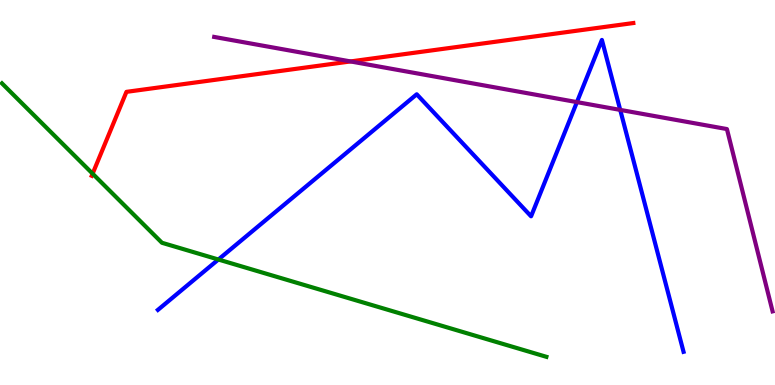[{'lines': ['blue', 'red'], 'intersections': []}, {'lines': ['green', 'red'], 'intersections': [{'x': 1.2, 'y': 5.49}]}, {'lines': ['purple', 'red'], 'intersections': [{'x': 4.52, 'y': 8.4}]}, {'lines': ['blue', 'green'], 'intersections': [{'x': 2.82, 'y': 3.26}]}, {'lines': ['blue', 'purple'], 'intersections': [{'x': 7.44, 'y': 7.35}, {'x': 8.0, 'y': 7.15}]}, {'lines': ['green', 'purple'], 'intersections': []}]